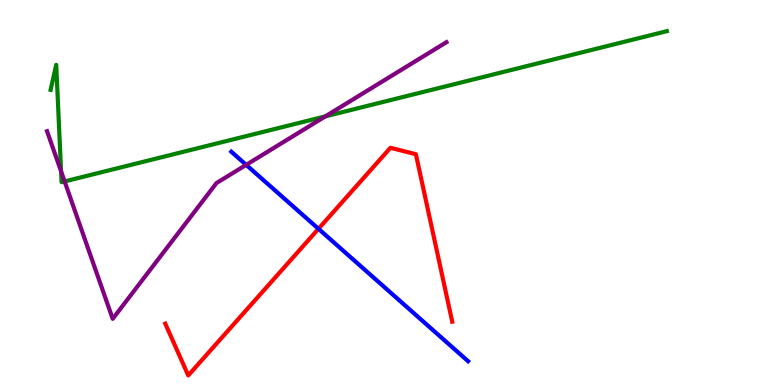[{'lines': ['blue', 'red'], 'intersections': [{'x': 4.11, 'y': 4.06}]}, {'lines': ['green', 'red'], 'intersections': []}, {'lines': ['purple', 'red'], 'intersections': []}, {'lines': ['blue', 'green'], 'intersections': []}, {'lines': ['blue', 'purple'], 'intersections': [{'x': 3.18, 'y': 5.72}]}, {'lines': ['green', 'purple'], 'intersections': [{'x': 0.788, 'y': 5.55}, {'x': 0.834, 'y': 5.29}, {'x': 4.2, 'y': 6.98}]}]